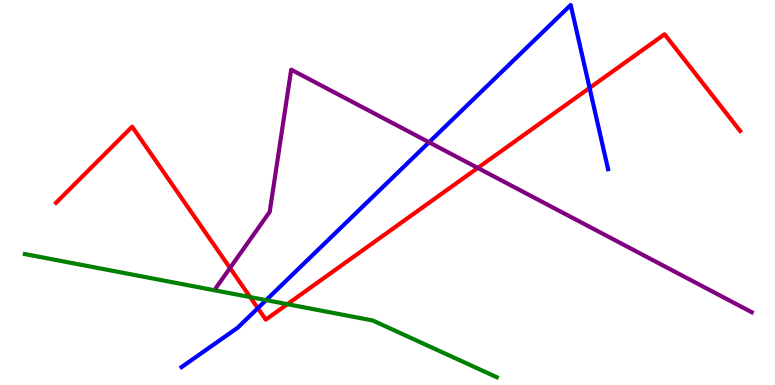[{'lines': ['blue', 'red'], 'intersections': [{'x': 3.33, 'y': 2.0}, {'x': 7.61, 'y': 7.72}]}, {'lines': ['green', 'red'], 'intersections': [{'x': 3.23, 'y': 2.28}, {'x': 3.71, 'y': 2.1}]}, {'lines': ['purple', 'red'], 'intersections': [{'x': 2.97, 'y': 3.04}, {'x': 6.16, 'y': 5.64}]}, {'lines': ['blue', 'green'], 'intersections': [{'x': 3.43, 'y': 2.2}]}, {'lines': ['blue', 'purple'], 'intersections': [{'x': 5.54, 'y': 6.3}]}, {'lines': ['green', 'purple'], 'intersections': []}]